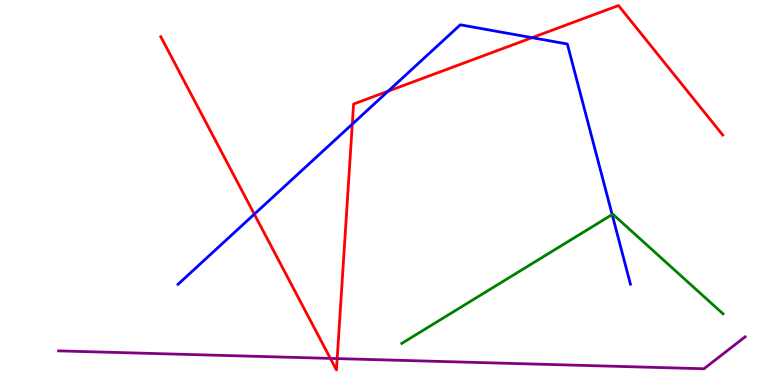[{'lines': ['blue', 'red'], 'intersections': [{'x': 3.28, 'y': 4.44}, {'x': 4.55, 'y': 6.78}, {'x': 5.01, 'y': 7.63}, {'x': 6.87, 'y': 9.02}]}, {'lines': ['green', 'red'], 'intersections': []}, {'lines': ['purple', 'red'], 'intersections': [{'x': 4.26, 'y': 0.691}, {'x': 4.35, 'y': 0.686}]}, {'lines': ['blue', 'green'], 'intersections': [{'x': 7.9, 'y': 4.43}]}, {'lines': ['blue', 'purple'], 'intersections': []}, {'lines': ['green', 'purple'], 'intersections': []}]